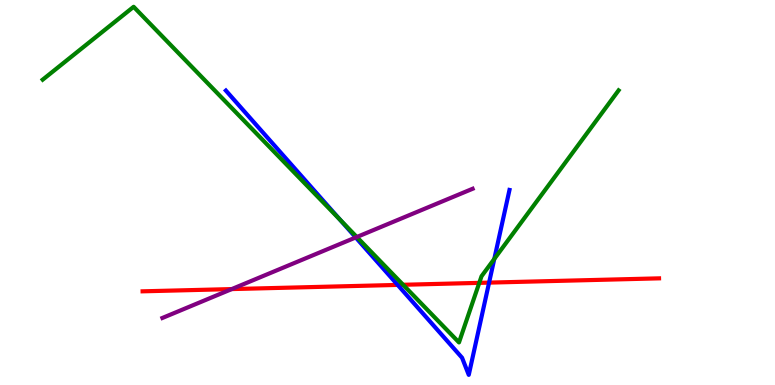[{'lines': ['blue', 'red'], 'intersections': [{'x': 5.13, 'y': 2.6}, {'x': 6.31, 'y': 2.66}]}, {'lines': ['green', 'red'], 'intersections': [{'x': 5.2, 'y': 2.6}, {'x': 6.18, 'y': 2.65}]}, {'lines': ['purple', 'red'], 'intersections': [{'x': 2.99, 'y': 2.49}]}, {'lines': ['blue', 'green'], 'intersections': [{'x': 4.39, 'y': 4.29}, {'x': 6.38, 'y': 3.27}]}, {'lines': ['blue', 'purple'], 'intersections': [{'x': 4.59, 'y': 3.83}]}, {'lines': ['green', 'purple'], 'intersections': [{'x': 4.6, 'y': 3.84}]}]